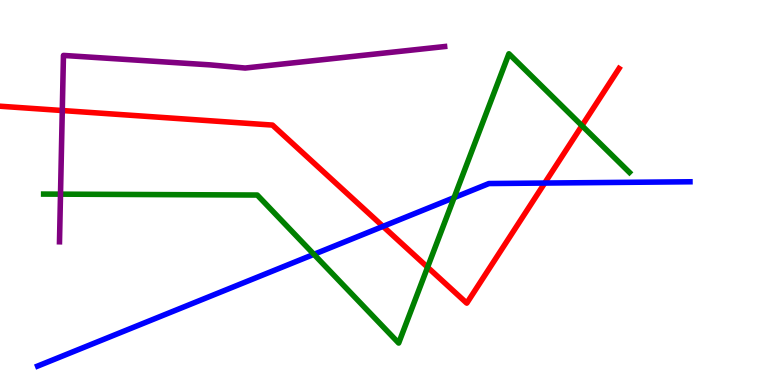[{'lines': ['blue', 'red'], 'intersections': [{'x': 4.94, 'y': 4.12}, {'x': 7.03, 'y': 5.25}]}, {'lines': ['green', 'red'], 'intersections': [{'x': 5.52, 'y': 3.06}, {'x': 7.51, 'y': 6.74}]}, {'lines': ['purple', 'red'], 'intersections': [{'x': 0.804, 'y': 7.13}]}, {'lines': ['blue', 'green'], 'intersections': [{'x': 4.05, 'y': 3.39}, {'x': 5.86, 'y': 4.87}]}, {'lines': ['blue', 'purple'], 'intersections': []}, {'lines': ['green', 'purple'], 'intersections': [{'x': 0.781, 'y': 4.96}]}]